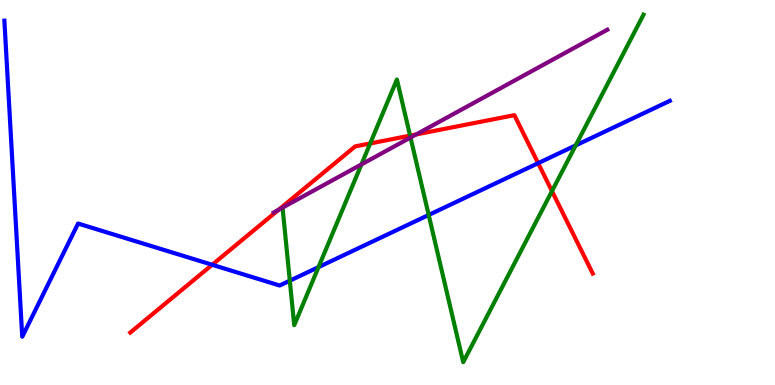[{'lines': ['blue', 'red'], 'intersections': [{'x': 2.74, 'y': 3.12}, {'x': 6.94, 'y': 5.76}]}, {'lines': ['green', 'red'], 'intersections': [{'x': 4.78, 'y': 6.27}, {'x': 5.29, 'y': 6.48}, {'x': 7.12, 'y': 5.04}]}, {'lines': ['purple', 'red'], 'intersections': [{'x': 3.6, 'y': 4.55}, {'x': 5.37, 'y': 6.51}]}, {'lines': ['blue', 'green'], 'intersections': [{'x': 3.74, 'y': 2.71}, {'x': 4.11, 'y': 3.06}, {'x': 5.53, 'y': 4.42}, {'x': 7.43, 'y': 6.22}]}, {'lines': ['blue', 'purple'], 'intersections': []}, {'lines': ['green', 'purple'], 'intersections': [{'x': 4.66, 'y': 5.73}, {'x': 5.3, 'y': 6.43}]}]